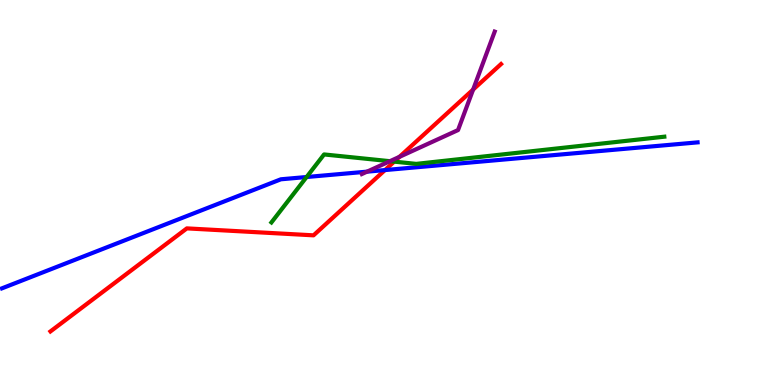[{'lines': ['blue', 'red'], 'intersections': [{'x': 4.97, 'y': 5.58}]}, {'lines': ['green', 'red'], 'intersections': [{'x': 5.09, 'y': 5.8}]}, {'lines': ['purple', 'red'], 'intersections': [{'x': 5.15, 'y': 5.93}, {'x': 6.1, 'y': 7.67}]}, {'lines': ['blue', 'green'], 'intersections': [{'x': 3.96, 'y': 5.4}]}, {'lines': ['blue', 'purple'], 'intersections': [{'x': 4.74, 'y': 5.54}]}, {'lines': ['green', 'purple'], 'intersections': [{'x': 5.03, 'y': 5.81}]}]